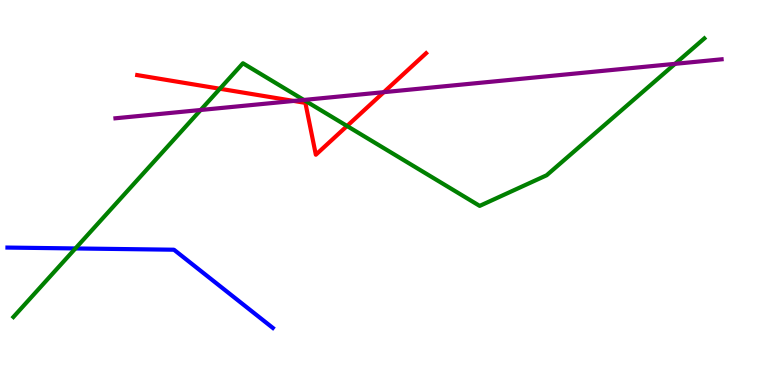[{'lines': ['blue', 'red'], 'intersections': []}, {'lines': ['green', 'red'], 'intersections': [{'x': 2.84, 'y': 7.69}, {'x': 4.48, 'y': 6.73}]}, {'lines': ['purple', 'red'], 'intersections': [{'x': 3.79, 'y': 7.38}, {'x': 4.95, 'y': 7.61}]}, {'lines': ['blue', 'green'], 'intersections': [{'x': 0.973, 'y': 3.55}]}, {'lines': ['blue', 'purple'], 'intersections': []}, {'lines': ['green', 'purple'], 'intersections': [{'x': 2.59, 'y': 7.14}, {'x': 3.92, 'y': 7.4}, {'x': 8.71, 'y': 8.34}]}]